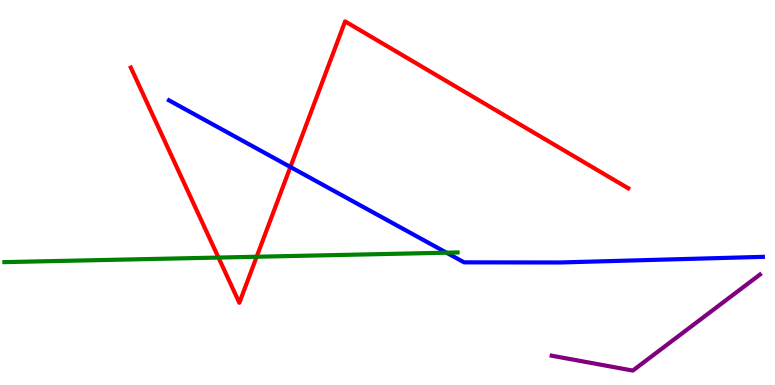[{'lines': ['blue', 'red'], 'intersections': [{'x': 3.75, 'y': 5.66}]}, {'lines': ['green', 'red'], 'intersections': [{'x': 2.82, 'y': 3.31}, {'x': 3.31, 'y': 3.33}]}, {'lines': ['purple', 'red'], 'intersections': []}, {'lines': ['blue', 'green'], 'intersections': [{'x': 5.76, 'y': 3.44}]}, {'lines': ['blue', 'purple'], 'intersections': []}, {'lines': ['green', 'purple'], 'intersections': []}]